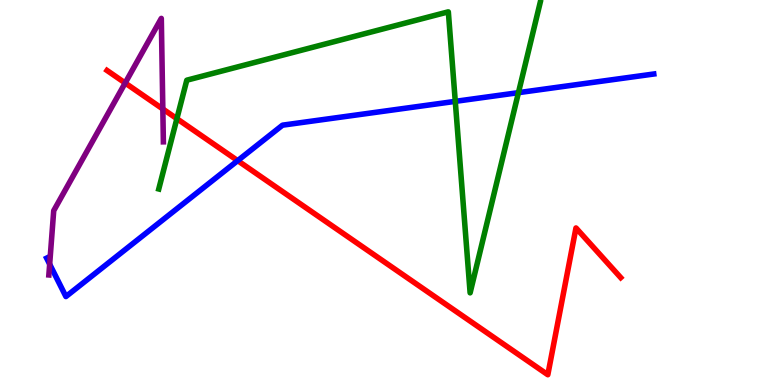[{'lines': ['blue', 'red'], 'intersections': [{'x': 3.07, 'y': 5.83}]}, {'lines': ['green', 'red'], 'intersections': [{'x': 2.28, 'y': 6.92}]}, {'lines': ['purple', 'red'], 'intersections': [{'x': 1.62, 'y': 7.84}, {'x': 2.1, 'y': 7.17}]}, {'lines': ['blue', 'green'], 'intersections': [{'x': 5.87, 'y': 7.37}, {'x': 6.69, 'y': 7.59}]}, {'lines': ['blue', 'purple'], 'intersections': [{'x': 0.641, 'y': 3.14}]}, {'lines': ['green', 'purple'], 'intersections': []}]